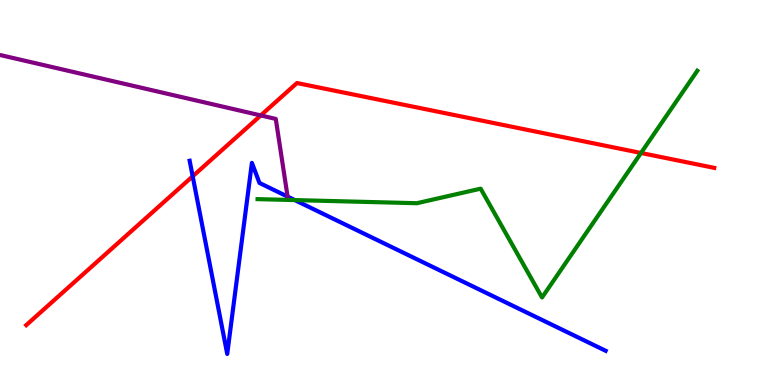[{'lines': ['blue', 'red'], 'intersections': [{'x': 2.49, 'y': 5.42}]}, {'lines': ['green', 'red'], 'intersections': [{'x': 8.27, 'y': 6.03}]}, {'lines': ['purple', 'red'], 'intersections': [{'x': 3.36, 'y': 7.0}]}, {'lines': ['blue', 'green'], 'intersections': [{'x': 3.8, 'y': 4.8}]}, {'lines': ['blue', 'purple'], 'intersections': []}, {'lines': ['green', 'purple'], 'intersections': []}]